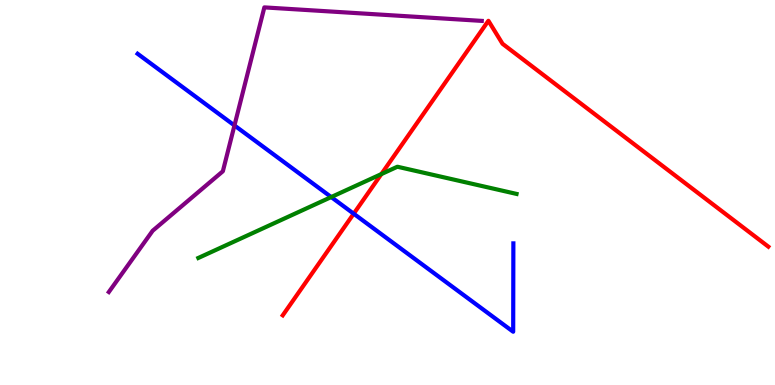[{'lines': ['blue', 'red'], 'intersections': [{'x': 4.56, 'y': 4.45}]}, {'lines': ['green', 'red'], 'intersections': [{'x': 4.92, 'y': 5.48}]}, {'lines': ['purple', 'red'], 'intersections': []}, {'lines': ['blue', 'green'], 'intersections': [{'x': 4.27, 'y': 4.88}]}, {'lines': ['blue', 'purple'], 'intersections': [{'x': 3.03, 'y': 6.74}]}, {'lines': ['green', 'purple'], 'intersections': []}]